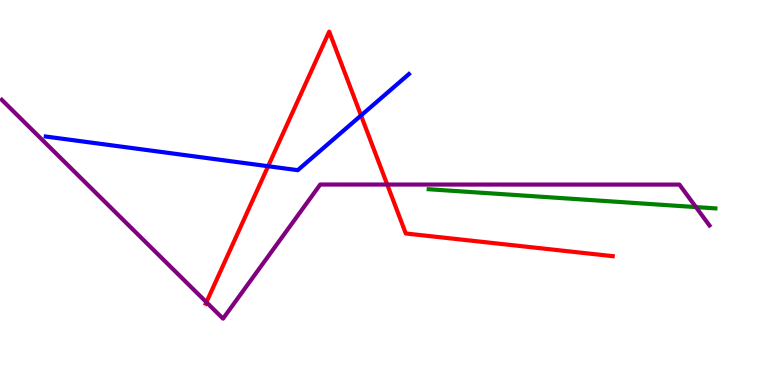[{'lines': ['blue', 'red'], 'intersections': [{'x': 3.46, 'y': 5.68}, {'x': 4.66, 'y': 7.0}]}, {'lines': ['green', 'red'], 'intersections': []}, {'lines': ['purple', 'red'], 'intersections': [{'x': 2.66, 'y': 2.15}, {'x': 5.0, 'y': 5.21}]}, {'lines': ['blue', 'green'], 'intersections': []}, {'lines': ['blue', 'purple'], 'intersections': []}, {'lines': ['green', 'purple'], 'intersections': [{'x': 8.98, 'y': 4.62}]}]